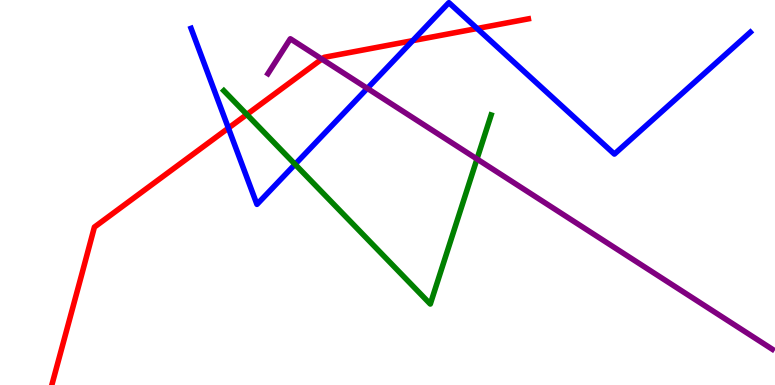[{'lines': ['blue', 'red'], 'intersections': [{'x': 2.95, 'y': 6.67}, {'x': 5.33, 'y': 8.94}, {'x': 6.16, 'y': 9.26}]}, {'lines': ['green', 'red'], 'intersections': [{'x': 3.18, 'y': 7.03}]}, {'lines': ['purple', 'red'], 'intersections': [{'x': 4.15, 'y': 8.47}]}, {'lines': ['blue', 'green'], 'intersections': [{'x': 3.81, 'y': 5.73}]}, {'lines': ['blue', 'purple'], 'intersections': [{'x': 4.74, 'y': 7.7}]}, {'lines': ['green', 'purple'], 'intersections': [{'x': 6.15, 'y': 5.87}]}]